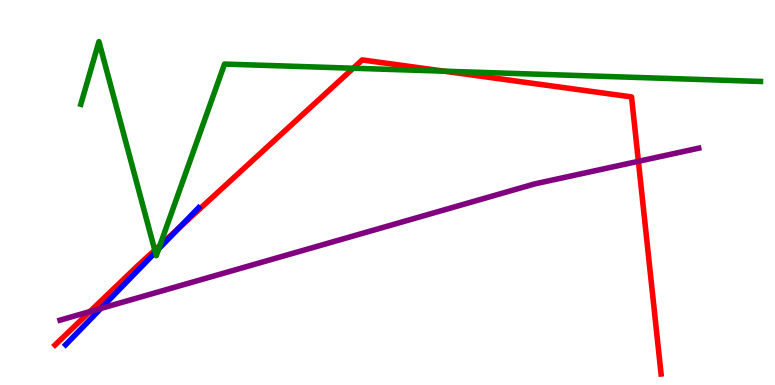[{'lines': ['blue', 'red'], 'intersections': [{'x': 2.31, 'y': 4.08}]}, {'lines': ['green', 'red'], 'intersections': [{'x': 2.0, 'y': 3.5}, {'x': 2.06, 'y': 3.63}, {'x': 4.56, 'y': 8.23}, {'x': 5.73, 'y': 8.15}]}, {'lines': ['purple', 'red'], 'intersections': [{'x': 1.16, 'y': 1.91}, {'x': 8.24, 'y': 5.81}]}, {'lines': ['blue', 'green'], 'intersections': [{'x': 2.0, 'y': 3.45}, {'x': 2.05, 'y': 3.54}]}, {'lines': ['blue', 'purple'], 'intersections': [{'x': 1.3, 'y': 1.99}]}, {'lines': ['green', 'purple'], 'intersections': []}]